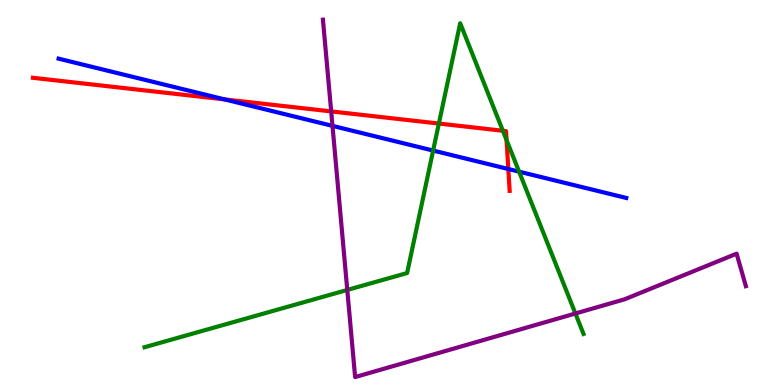[{'lines': ['blue', 'red'], 'intersections': [{'x': 2.9, 'y': 7.42}, {'x': 6.56, 'y': 5.61}]}, {'lines': ['green', 'red'], 'intersections': [{'x': 5.66, 'y': 6.79}, {'x': 6.49, 'y': 6.6}, {'x': 6.54, 'y': 6.36}]}, {'lines': ['purple', 'red'], 'intersections': [{'x': 4.27, 'y': 7.11}]}, {'lines': ['blue', 'green'], 'intersections': [{'x': 5.59, 'y': 6.09}, {'x': 6.7, 'y': 5.54}]}, {'lines': ['blue', 'purple'], 'intersections': [{'x': 4.29, 'y': 6.73}]}, {'lines': ['green', 'purple'], 'intersections': [{'x': 4.48, 'y': 2.47}, {'x': 7.42, 'y': 1.86}]}]